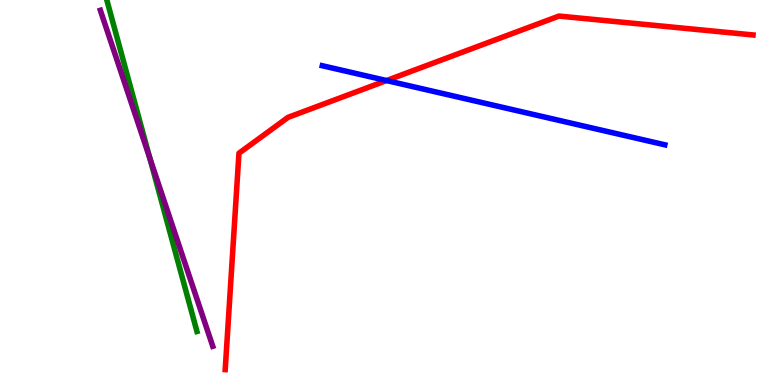[{'lines': ['blue', 'red'], 'intersections': [{'x': 4.99, 'y': 7.91}]}, {'lines': ['green', 'red'], 'intersections': []}, {'lines': ['purple', 'red'], 'intersections': []}, {'lines': ['blue', 'green'], 'intersections': []}, {'lines': ['blue', 'purple'], 'intersections': []}, {'lines': ['green', 'purple'], 'intersections': [{'x': 1.93, 'y': 5.89}]}]